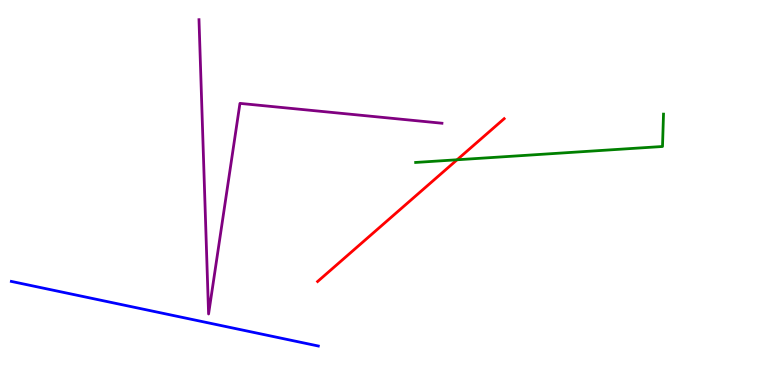[{'lines': ['blue', 'red'], 'intersections': []}, {'lines': ['green', 'red'], 'intersections': [{'x': 5.9, 'y': 5.85}]}, {'lines': ['purple', 'red'], 'intersections': []}, {'lines': ['blue', 'green'], 'intersections': []}, {'lines': ['blue', 'purple'], 'intersections': []}, {'lines': ['green', 'purple'], 'intersections': []}]